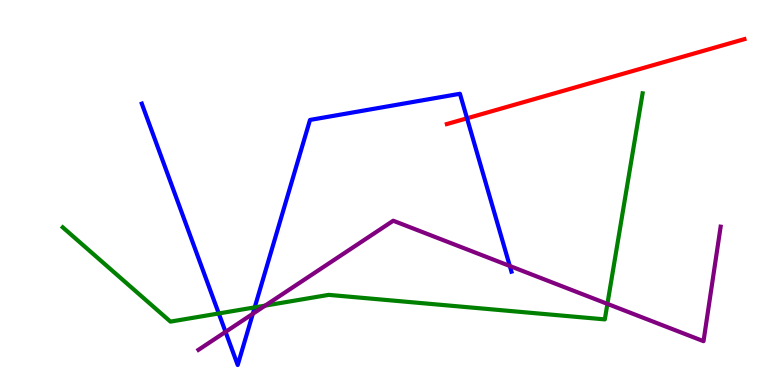[{'lines': ['blue', 'red'], 'intersections': [{'x': 6.03, 'y': 6.93}]}, {'lines': ['green', 'red'], 'intersections': []}, {'lines': ['purple', 'red'], 'intersections': []}, {'lines': ['blue', 'green'], 'intersections': [{'x': 2.82, 'y': 1.86}, {'x': 3.29, 'y': 2.02}]}, {'lines': ['blue', 'purple'], 'intersections': [{'x': 2.91, 'y': 1.38}, {'x': 3.26, 'y': 1.85}, {'x': 6.58, 'y': 3.09}]}, {'lines': ['green', 'purple'], 'intersections': [{'x': 3.42, 'y': 2.06}, {'x': 7.84, 'y': 2.11}]}]